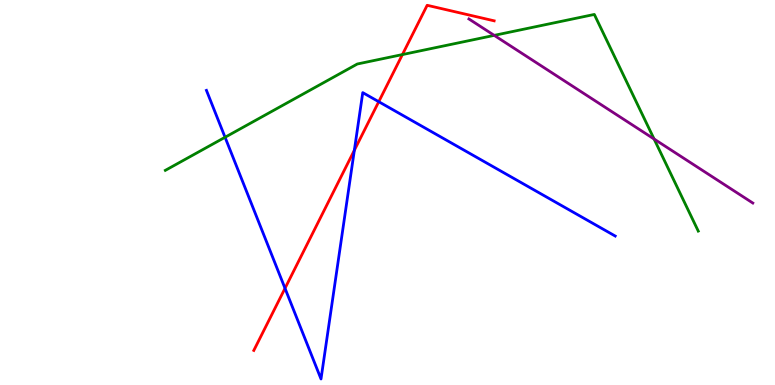[{'lines': ['blue', 'red'], 'intersections': [{'x': 3.68, 'y': 2.51}, {'x': 4.57, 'y': 6.1}, {'x': 4.89, 'y': 7.36}]}, {'lines': ['green', 'red'], 'intersections': [{'x': 5.19, 'y': 8.58}]}, {'lines': ['purple', 'red'], 'intersections': []}, {'lines': ['blue', 'green'], 'intersections': [{'x': 2.9, 'y': 6.43}]}, {'lines': ['blue', 'purple'], 'intersections': []}, {'lines': ['green', 'purple'], 'intersections': [{'x': 6.38, 'y': 9.08}, {'x': 8.44, 'y': 6.39}]}]